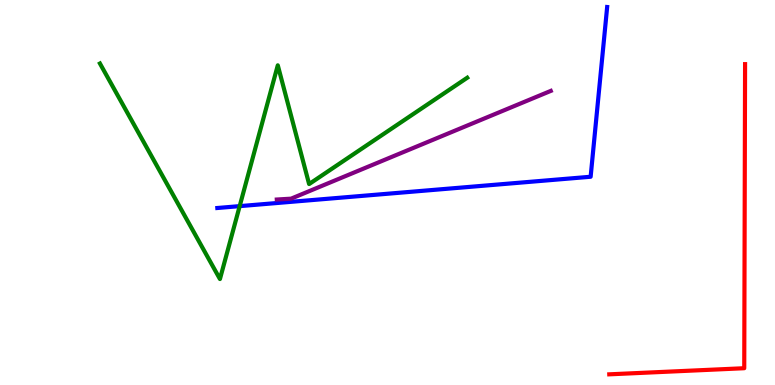[{'lines': ['blue', 'red'], 'intersections': []}, {'lines': ['green', 'red'], 'intersections': []}, {'lines': ['purple', 'red'], 'intersections': []}, {'lines': ['blue', 'green'], 'intersections': [{'x': 3.09, 'y': 4.65}]}, {'lines': ['blue', 'purple'], 'intersections': []}, {'lines': ['green', 'purple'], 'intersections': []}]